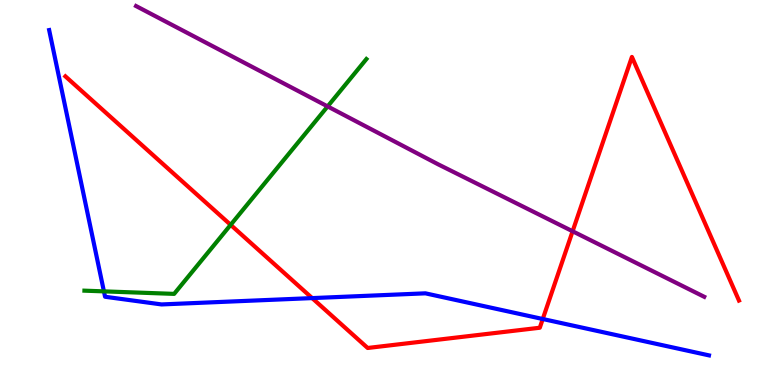[{'lines': ['blue', 'red'], 'intersections': [{'x': 4.03, 'y': 2.26}, {'x': 7.0, 'y': 1.71}]}, {'lines': ['green', 'red'], 'intersections': [{'x': 2.98, 'y': 4.16}]}, {'lines': ['purple', 'red'], 'intersections': [{'x': 7.39, 'y': 3.99}]}, {'lines': ['blue', 'green'], 'intersections': [{'x': 1.34, 'y': 2.43}]}, {'lines': ['blue', 'purple'], 'intersections': []}, {'lines': ['green', 'purple'], 'intersections': [{'x': 4.23, 'y': 7.24}]}]